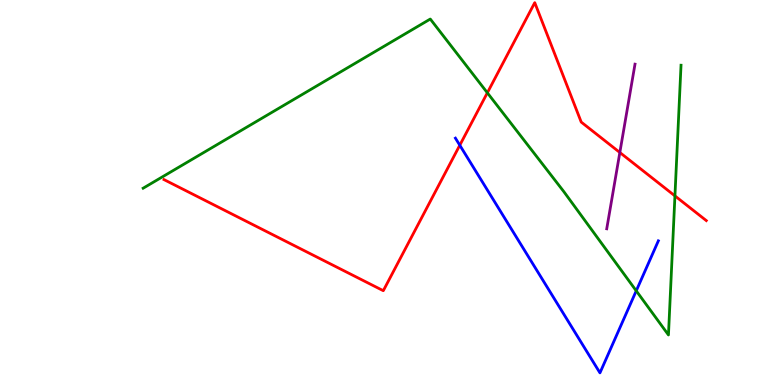[{'lines': ['blue', 'red'], 'intersections': [{'x': 5.93, 'y': 6.23}]}, {'lines': ['green', 'red'], 'intersections': [{'x': 6.29, 'y': 7.59}, {'x': 8.71, 'y': 4.91}]}, {'lines': ['purple', 'red'], 'intersections': [{'x': 8.0, 'y': 6.04}]}, {'lines': ['blue', 'green'], 'intersections': [{'x': 8.21, 'y': 2.45}]}, {'lines': ['blue', 'purple'], 'intersections': []}, {'lines': ['green', 'purple'], 'intersections': []}]